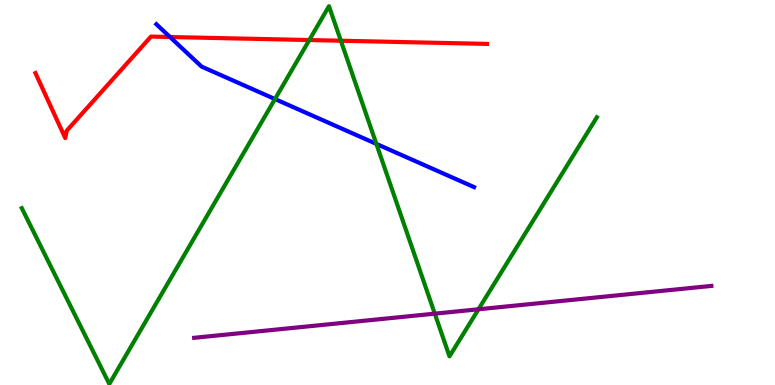[{'lines': ['blue', 'red'], 'intersections': [{'x': 2.19, 'y': 9.04}]}, {'lines': ['green', 'red'], 'intersections': [{'x': 3.99, 'y': 8.96}, {'x': 4.4, 'y': 8.94}]}, {'lines': ['purple', 'red'], 'intersections': []}, {'lines': ['blue', 'green'], 'intersections': [{'x': 3.55, 'y': 7.43}, {'x': 4.86, 'y': 6.26}]}, {'lines': ['blue', 'purple'], 'intersections': []}, {'lines': ['green', 'purple'], 'intersections': [{'x': 5.61, 'y': 1.85}, {'x': 6.17, 'y': 1.97}]}]